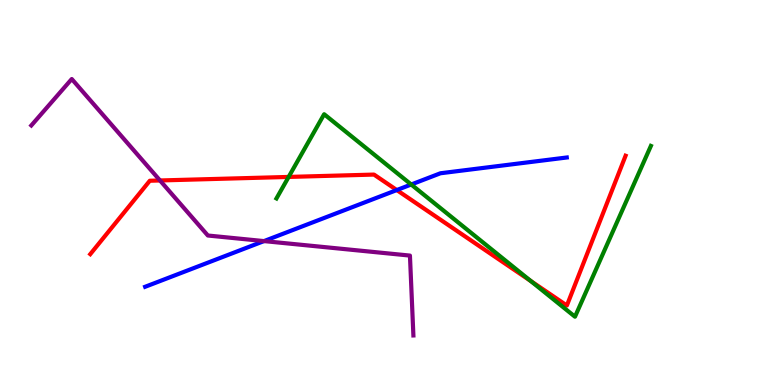[{'lines': ['blue', 'red'], 'intersections': [{'x': 5.12, 'y': 5.06}]}, {'lines': ['green', 'red'], 'intersections': [{'x': 3.72, 'y': 5.4}, {'x': 6.85, 'y': 2.7}]}, {'lines': ['purple', 'red'], 'intersections': [{'x': 2.06, 'y': 5.31}]}, {'lines': ['blue', 'green'], 'intersections': [{'x': 5.31, 'y': 5.21}]}, {'lines': ['blue', 'purple'], 'intersections': [{'x': 3.41, 'y': 3.74}]}, {'lines': ['green', 'purple'], 'intersections': []}]